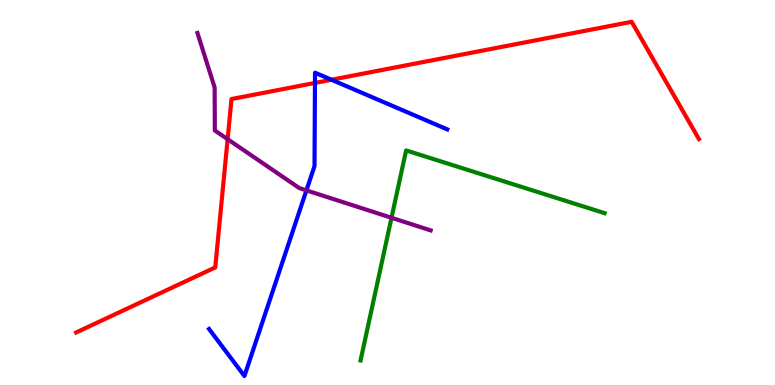[{'lines': ['blue', 'red'], 'intersections': [{'x': 4.06, 'y': 7.85}, {'x': 4.28, 'y': 7.93}]}, {'lines': ['green', 'red'], 'intersections': []}, {'lines': ['purple', 'red'], 'intersections': [{'x': 2.94, 'y': 6.38}]}, {'lines': ['blue', 'green'], 'intersections': []}, {'lines': ['blue', 'purple'], 'intersections': [{'x': 3.95, 'y': 5.06}]}, {'lines': ['green', 'purple'], 'intersections': [{'x': 5.05, 'y': 4.34}]}]